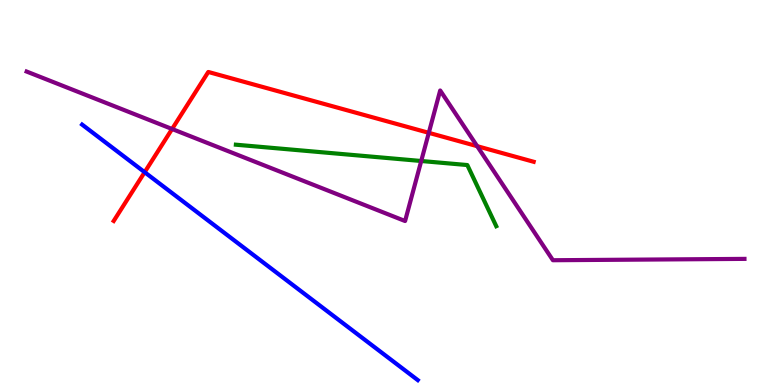[{'lines': ['blue', 'red'], 'intersections': [{'x': 1.87, 'y': 5.53}]}, {'lines': ['green', 'red'], 'intersections': []}, {'lines': ['purple', 'red'], 'intersections': [{'x': 2.22, 'y': 6.65}, {'x': 5.53, 'y': 6.55}, {'x': 6.16, 'y': 6.2}]}, {'lines': ['blue', 'green'], 'intersections': []}, {'lines': ['blue', 'purple'], 'intersections': []}, {'lines': ['green', 'purple'], 'intersections': [{'x': 5.44, 'y': 5.82}]}]